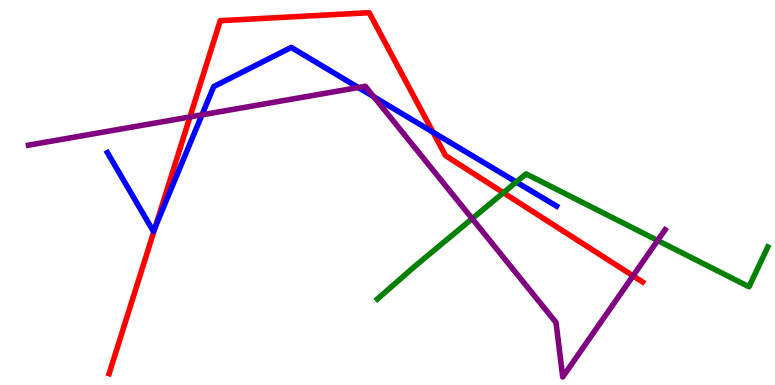[{'lines': ['blue', 'red'], 'intersections': [{'x': 2.01, 'y': 4.11}, {'x': 5.59, 'y': 6.57}]}, {'lines': ['green', 'red'], 'intersections': [{'x': 6.5, 'y': 4.99}]}, {'lines': ['purple', 'red'], 'intersections': [{'x': 2.45, 'y': 6.96}, {'x': 8.17, 'y': 2.84}]}, {'lines': ['blue', 'green'], 'intersections': [{'x': 6.66, 'y': 5.27}]}, {'lines': ['blue', 'purple'], 'intersections': [{'x': 2.61, 'y': 7.02}, {'x': 4.62, 'y': 7.73}, {'x': 4.82, 'y': 7.49}]}, {'lines': ['green', 'purple'], 'intersections': [{'x': 6.09, 'y': 4.32}, {'x': 8.49, 'y': 3.75}]}]